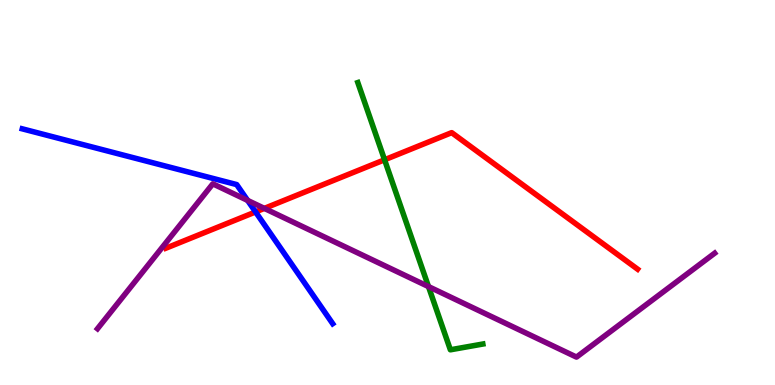[{'lines': ['blue', 'red'], 'intersections': [{'x': 3.3, 'y': 4.5}]}, {'lines': ['green', 'red'], 'intersections': [{'x': 4.96, 'y': 5.85}]}, {'lines': ['purple', 'red'], 'intersections': [{'x': 3.41, 'y': 4.59}]}, {'lines': ['blue', 'green'], 'intersections': []}, {'lines': ['blue', 'purple'], 'intersections': [{'x': 3.2, 'y': 4.79}]}, {'lines': ['green', 'purple'], 'intersections': [{'x': 5.53, 'y': 2.56}]}]